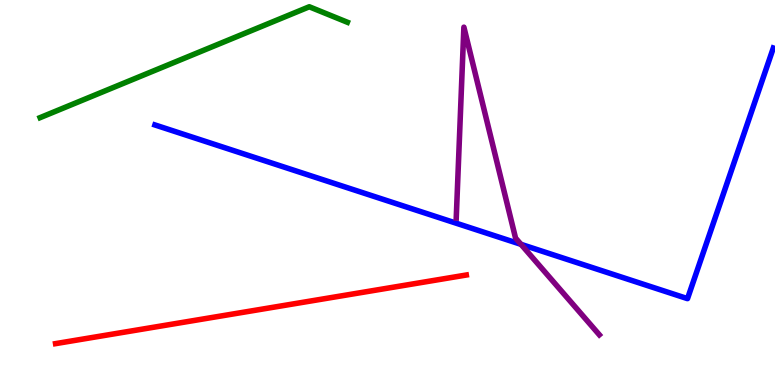[{'lines': ['blue', 'red'], 'intersections': []}, {'lines': ['green', 'red'], 'intersections': []}, {'lines': ['purple', 'red'], 'intersections': []}, {'lines': ['blue', 'green'], 'intersections': []}, {'lines': ['blue', 'purple'], 'intersections': [{'x': 6.72, 'y': 3.65}]}, {'lines': ['green', 'purple'], 'intersections': []}]